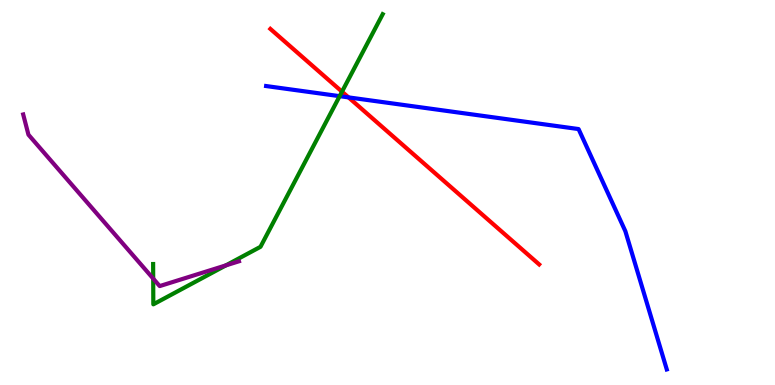[{'lines': ['blue', 'red'], 'intersections': [{'x': 4.5, 'y': 7.47}]}, {'lines': ['green', 'red'], 'intersections': [{'x': 4.41, 'y': 7.62}]}, {'lines': ['purple', 'red'], 'intersections': []}, {'lines': ['blue', 'green'], 'intersections': [{'x': 4.38, 'y': 7.5}]}, {'lines': ['blue', 'purple'], 'intersections': []}, {'lines': ['green', 'purple'], 'intersections': [{'x': 1.98, 'y': 2.76}, {'x': 2.91, 'y': 3.11}]}]